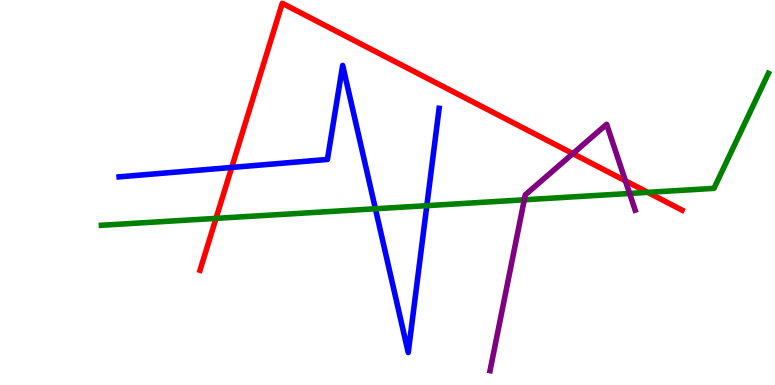[{'lines': ['blue', 'red'], 'intersections': [{'x': 2.99, 'y': 5.65}]}, {'lines': ['green', 'red'], 'intersections': [{'x': 2.79, 'y': 4.33}, {'x': 8.36, 'y': 5.0}]}, {'lines': ['purple', 'red'], 'intersections': [{'x': 7.39, 'y': 6.01}, {'x': 8.07, 'y': 5.3}]}, {'lines': ['blue', 'green'], 'intersections': [{'x': 4.84, 'y': 4.58}, {'x': 5.51, 'y': 4.66}]}, {'lines': ['blue', 'purple'], 'intersections': []}, {'lines': ['green', 'purple'], 'intersections': [{'x': 6.77, 'y': 4.81}, {'x': 8.12, 'y': 4.98}]}]